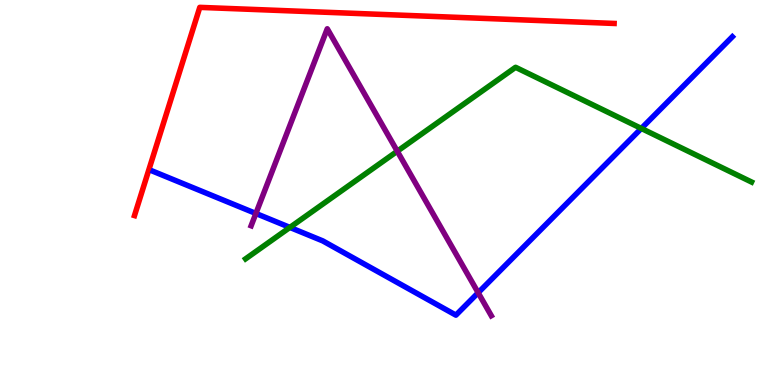[{'lines': ['blue', 'red'], 'intersections': []}, {'lines': ['green', 'red'], 'intersections': []}, {'lines': ['purple', 'red'], 'intersections': []}, {'lines': ['blue', 'green'], 'intersections': [{'x': 3.74, 'y': 4.09}, {'x': 8.28, 'y': 6.66}]}, {'lines': ['blue', 'purple'], 'intersections': [{'x': 3.3, 'y': 4.46}, {'x': 6.17, 'y': 2.4}]}, {'lines': ['green', 'purple'], 'intersections': [{'x': 5.13, 'y': 6.07}]}]